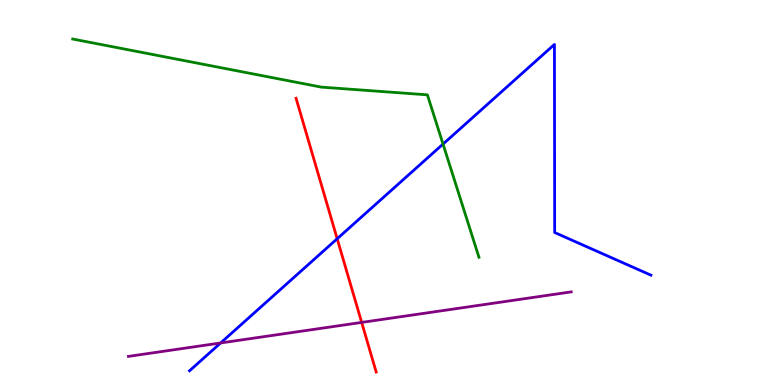[{'lines': ['blue', 'red'], 'intersections': [{'x': 4.35, 'y': 3.8}]}, {'lines': ['green', 'red'], 'intersections': []}, {'lines': ['purple', 'red'], 'intersections': [{'x': 4.67, 'y': 1.63}]}, {'lines': ['blue', 'green'], 'intersections': [{'x': 5.72, 'y': 6.26}]}, {'lines': ['blue', 'purple'], 'intersections': [{'x': 2.85, 'y': 1.09}]}, {'lines': ['green', 'purple'], 'intersections': []}]